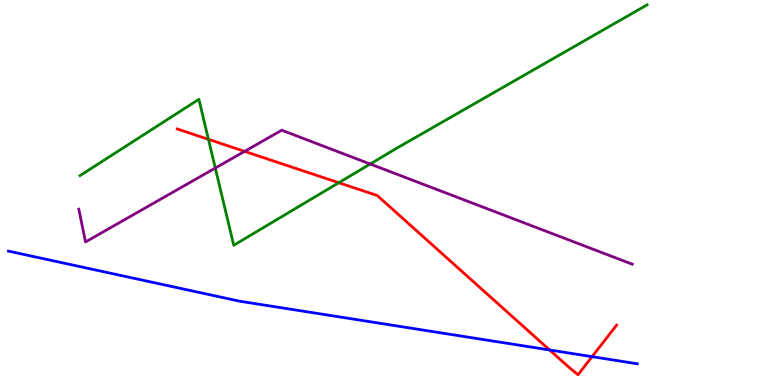[{'lines': ['blue', 'red'], 'intersections': [{'x': 7.09, 'y': 0.91}, {'x': 7.64, 'y': 0.736}]}, {'lines': ['green', 'red'], 'intersections': [{'x': 2.69, 'y': 6.38}, {'x': 4.37, 'y': 5.25}]}, {'lines': ['purple', 'red'], 'intersections': [{'x': 3.16, 'y': 6.07}]}, {'lines': ['blue', 'green'], 'intersections': []}, {'lines': ['blue', 'purple'], 'intersections': []}, {'lines': ['green', 'purple'], 'intersections': [{'x': 2.78, 'y': 5.64}, {'x': 4.78, 'y': 5.74}]}]